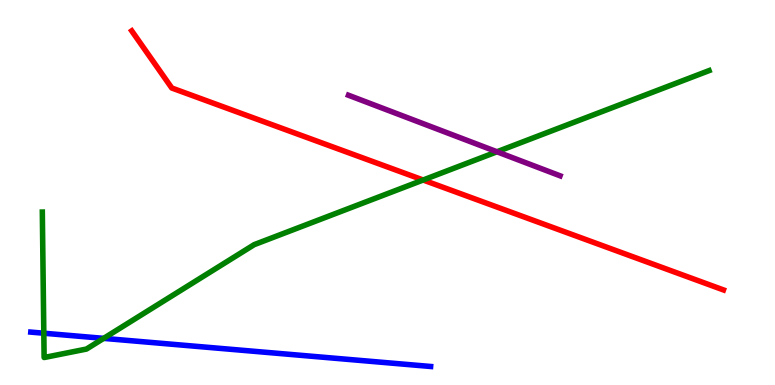[{'lines': ['blue', 'red'], 'intersections': []}, {'lines': ['green', 'red'], 'intersections': [{'x': 5.46, 'y': 5.32}]}, {'lines': ['purple', 'red'], 'intersections': []}, {'lines': ['blue', 'green'], 'intersections': [{'x': 0.565, 'y': 1.34}, {'x': 1.34, 'y': 1.21}]}, {'lines': ['blue', 'purple'], 'intersections': []}, {'lines': ['green', 'purple'], 'intersections': [{'x': 6.41, 'y': 6.06}]}]